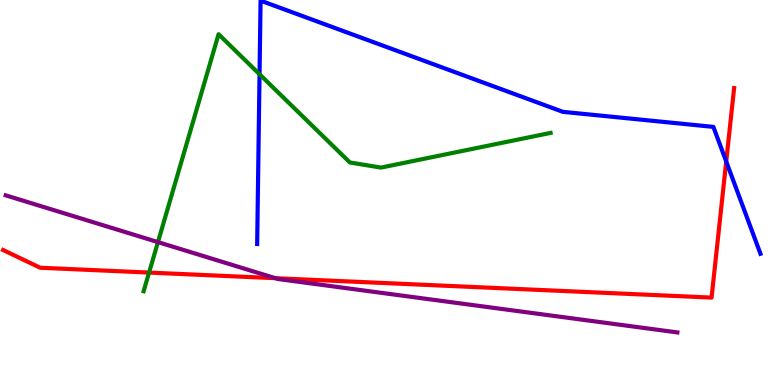[{'lines': ['blue', 'red'], 'intersections': [{'x': 9.37, 'y': 5.81}]}, {'lines': ['green', 'red'], 'intersections': [{'x': 1.92, 'y': 2.92}]}, {'lines': ['purple', 'red'], 'intersections': [{'x': 3.55, 'y': 2.77}]}, {'lines': ['blue', 'green'], 'intersections': [{'x': 3.35, 'y': 8.07}]}, {'lines': ['blue', 'purple'], 'intersections': []}, {'lines': ['green', 'purple'], 'intersections': [{'x': 2.04, 'y': 3.71}]}]